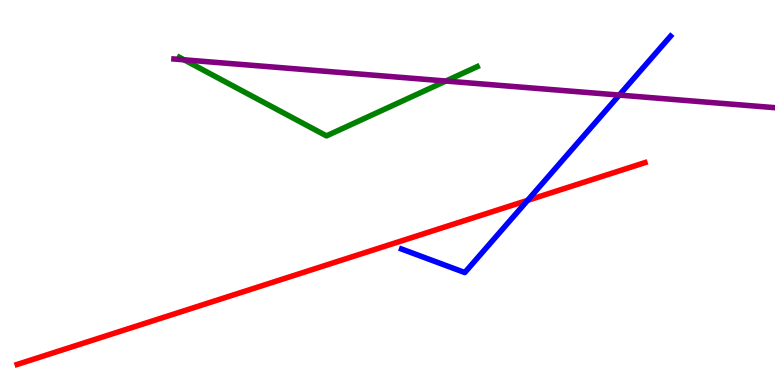[{'lines': ['blue', 'red'], 'intersections': [{'x': 6.81, 'y': 4.8}]}, {'lines': ['green', 'red'], 'intersections': []}, {'lines': ['purple', 'red'], 'intersections': []}, {'lines': ['blue', 'green'], 'intersections': []}, {'lines': ['blue', 'purple'], 'intersections': [{'x': 7.99, 'y': 7.53}]}, {'lines': ['green', 'purple'], 'intersections': [{'x': 2.38, 'y': 8.45}, {'x': 5.75, 'y': 7.9}]}]